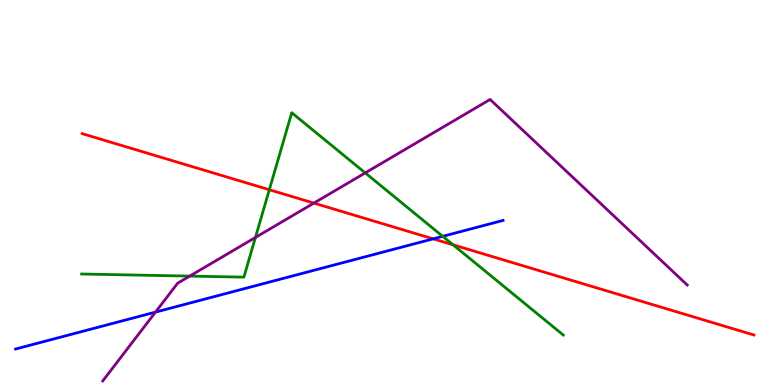[{'lines': ['blue', 'red'], 'intersections': [{'x': 5.59, 'y': 3.8}]}, {'lines': ['green', 'red'], 'intersections': [{'x': 3.48, 'y': 5.07}, {'x': 5.85, 'y': 3.64}]}, {'lines': ['purple', 'red'], 'intersections': [{'x': 4.05, 'y': 4.72}]}, {'lines': ['blue', 'green'], 'intersections': [{'x': 5.71, 'y': 3.86}]}, {'lines': ['blue', 'purple'], 'intersections': [{'x': 2.01, 'y': 1.89}]}, {'lines': ['green', 'purple'], 'intersections': [{'x': 2.45, 'y': 2.83}, {'x': 3.3, 'y': 3.83}, {'x': 4.71, 'y': 5.51}]}]